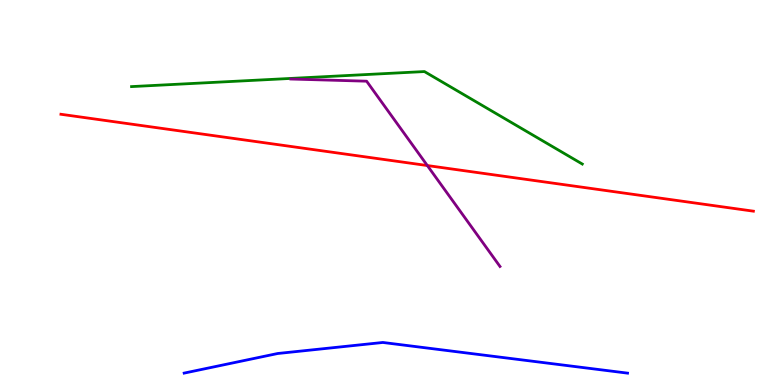[{'lines': ['blue', 'red'], 'intersections': []}, {'lines': ['green', 'red'], 'intersections': []}, {'lines': ['purple', 'red'], 'intersections': [{'x': 5.51, 'y': 5.7}]}, {'lines': ['blue', 'green'], 'intersections': []}, {'lines': ['blue', 'purple'], 'intersections': []}, {'lines': ['green', 'purple'], 'intersections': []}]